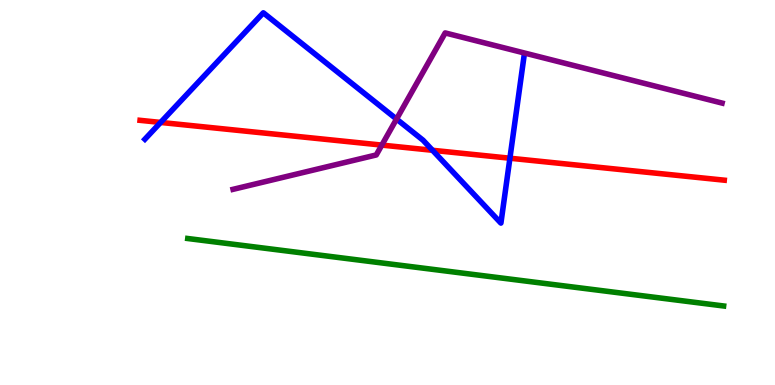[{'lines': ['blue', 'red'], 'intersections': [{'x': 2.07, 'y': 6.82}, {'x': 5.58, 'y': 6.1}, {'x': 6.58, 'y': 5.89}]}, {'lines': ['green', 'red'], 'intersections': []}, {'lines': ['purple', 'red'], 'intersections': [{'x': 4.93, 'y': 6.23}]}, {'lines': ['blue', 'green'], 'intersections': []}, {'lines': ['blue', 'purple'], 'intersections': [{'x': 5.12, 'y': 6.91}]}, {'lines': ['green', 'purple'], 'intersections': []}]